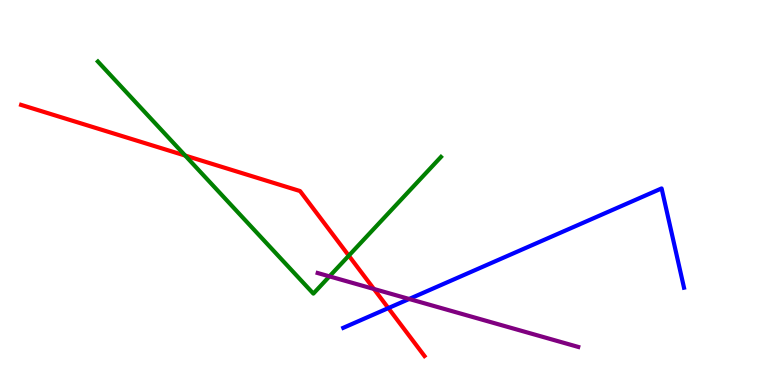[{'lines': ['blue', 'red'], 'intersections': [{'x': 5.01, 'y': 2.0}]}, {'lines': ['green', 'red'], 'intersections': [{'x': 2.39, 'y': 5.96}, {'x': 4.5, 'y': 3.36}]}, {'lines': ['purple', 'red'], 'intersections': [{'x': 4.82, 'y': 2.49}]}, {'lines': ['blue', 'green'], 'intersections': []}, {'lines': ['blue', 'purple'], 'intersections': [{'x': 5.28, 'y': 2.23}]}, {'lines': ['green', 'purple'], 'intersections': [{'x': 4.25, 'y': 2.82}]}]